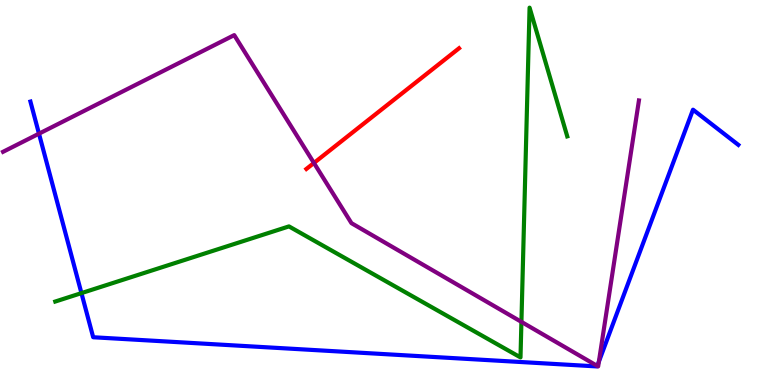[{'lines': ['blue', 'red'], 'intersections': []}, {'lines': ['green', 'red'], 'intersections': []}, {'lines': ['purple', 'red'], 'intersections': [{'x': 4.05, 'y': 5.77}]}, {'lines': ['blue', 'green'], 'intersections': [{'x': 1.05, 'y': 2.39}]}, {'lines': ['blue', 'purple'], 'intersections': [{'x': 0.503, 'y': 6.53}, {'x': 7.71, 'y': 0.495}, {'x': 7.73, 'y': 0.609}]}, {'lines': ['green', 'purple'], 'intersections': [{'x': 6.73, 'y': 1.64}]}]